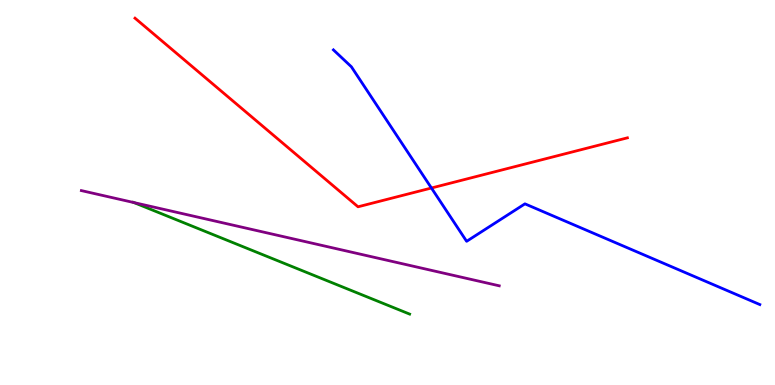[{'lines': ['blue', 'red'], 'intersections': [{'x': 5.57, 'y': 5.12}]}, {'lines': ['green', 'red'], 'intersections': []}, {'lines': ['purple', 'red'], 'intersections': []}, {'lines': ['blue', 'green'], 'intersections': []}, {'lines': ['blue', 'purple'], 'intersections': []}, {'lines': ['green', 'purple'], 'intersections': [{'x': 1.73, 'y': 4.74}]}]